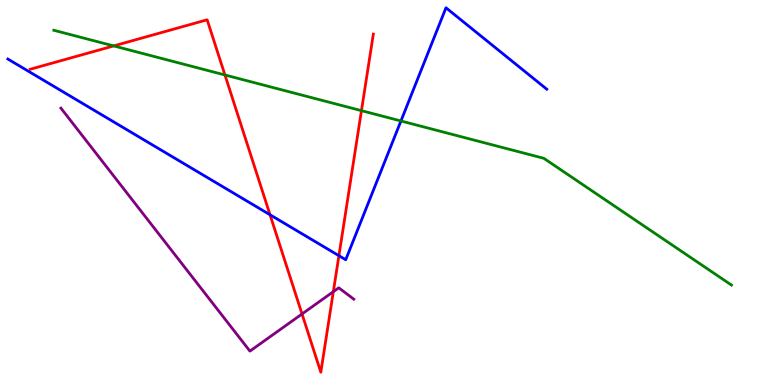[{'lines': ['blue', 'red'], 'intersections': [{'x': 3.48, 'y': 4.42}, {'x': 4.37, 'y': 3.36}]}, {'lines': ['green', 'red'], 'intersections': [{'x': 1.47, 'y': 8.81}, {'x': 2.9, 'y': 8.05}, {'x': 4.66, 'y': 7.13}]}, {'lines': ['purple', 'red'], 'intersections': [{'x': 3.9, 'y': 1.84}, {'x': 4.3, 'y': 2.42}]}, {'lines': ['blue', 'green'], 'intersections': [{'x': 5.17, 'y': 6.86}]}, {'lines': ['blue', 'purple'], 'intersections': []}, {'lines': ['green', 'purple'], 'intersections': []}]